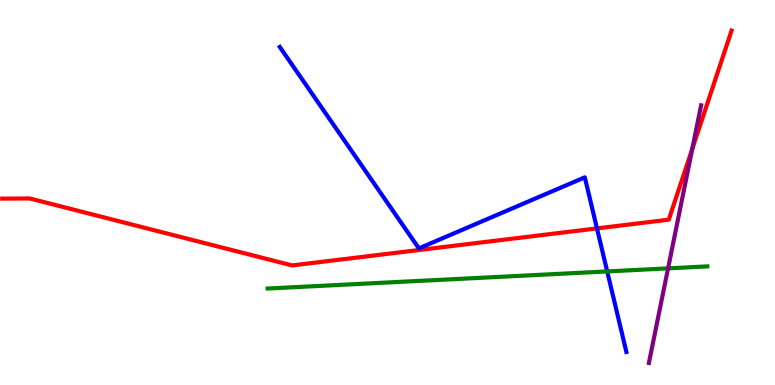[{'lines': ['blue', 'red'], 'intersections': [{'x': 7.7, 'y': 4.07}]}, {'lines': ['green', 'red'], 'intersections': []}, {'lines': ['purple', 'red'], 'intersections': [{'x': 8.93, 'y': 6.13}]}, {'lines': ['blue', 'green'], 'intersections': [{'x': 7.83, 'y': 2.95}]}, {'lines': ['blue', 'purple'], 'intersections': []}, {'lines': ['green', 'purple'], 'intersections': [{'x': 8.62, 'y': 3.03}]}]